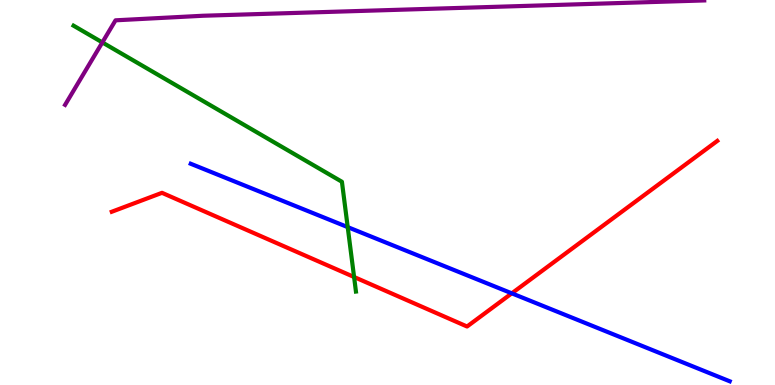[{'lines': ['blue', 'red'], 'intersections': [{'x': 6.6, 'y': 2.38}]}, {'lines': ['green', 'red'], 'intersections': [{'x': 4.57, 'y': 2.81}]}, {'lines': ['purple', 'red'], 'intersections': []}, {'lines': ['blue', 'green'], 'intersections': [{'x': 4.49, 'y': 4.1}]}, {'lines': ['blue', 'purple'], 'intersections': []}, {'lines': ['green', 'purple'], 'intersections': [{'x': 1.32, 'y': 8.9}]}]